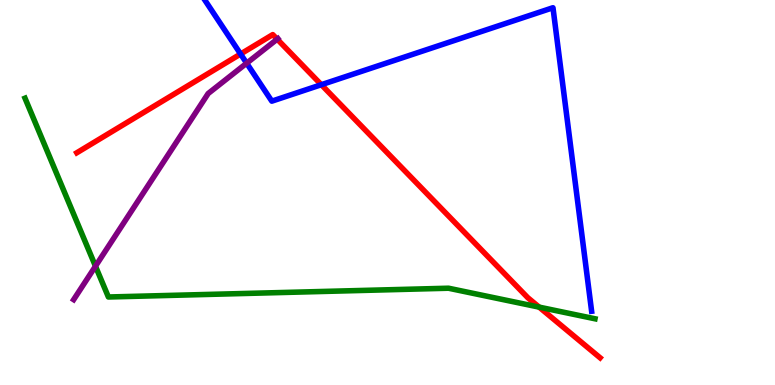[{'lines': ['blue', 'red'], 'intersections': [{'x': 3.1, 'y': 8.6}, {'x': 4.15, 'y': 7.8}]}, {'lines': ['green', 'red'], 'intersections': [{'x': 6.96, 'y': 2.02}]}, {'lines': ['purple', 'red'], 'intersections': [{'x': 3.58, 'y': 8.98}]}, {'lines': ['blue', 'green'], 'intersections': []}, {'lines': ['blue', 'purple'], 'intersections': [{'x': 3.18, 'y': 8.36}]}, {'lines': ['green', 'purple'], 'intersections': [{'x': 1.23, 'y': 3.09}]}]